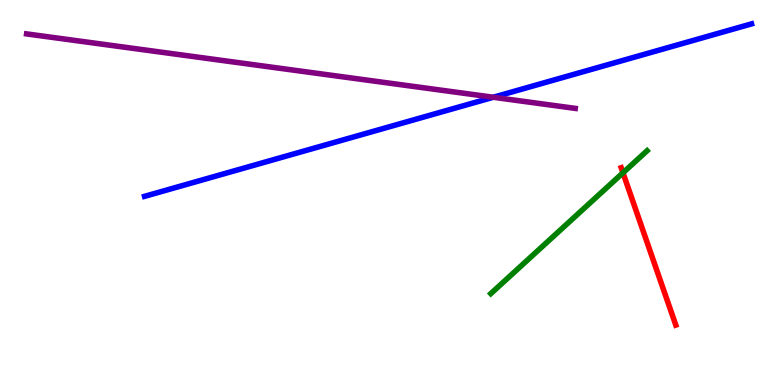[{'lines': ['blue', 'red'], 'intersections': []}, {'lines': ['green', 'red'], 'intersections': [{'x': 8.04, 'y': 5.51}]}, {'lines': ['purple', 'red'], 'intersections': []}, {'lines': ['blue', 'green'], 'intersections': []}, {'lines': ['blue', 'purple'], 'intersections': [{'x': 6.36, 'y': 7.47}]}, {'lines': ['green', 'purple'], 'intersections': []}]